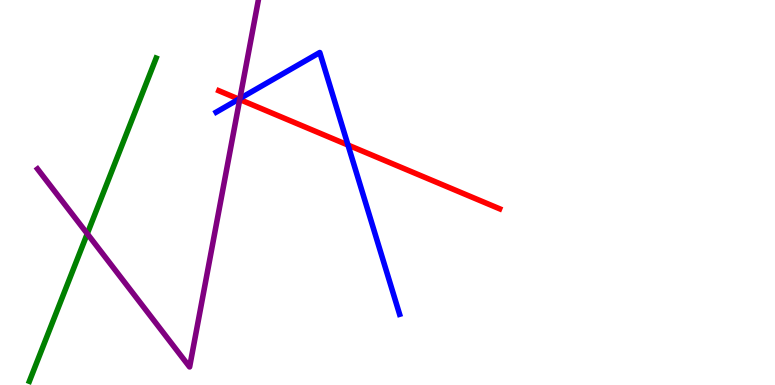[{'lines': ['blue', 'red'], 'intersections': [{'x': 3.08, 'y': 7.42}, {'x': 4.49, 'y': 6.23}]}, {'lines': ['green', 'red'], 'intersections': []}, {'lines': ['purple', 'red'], 'intersections': [{'x': 3.09, 'y': 7.42}]}, {'lines': ['blue', 'green'], 'intersections': []}, {'lines': ['blue', 'purple'], 'intersections': [{'x': 3.1, 'y': 7.44}]}, {'lines': ['green', 'purple'], 'intersections': [{'x': 1.13, 'y': 3.93}]}]